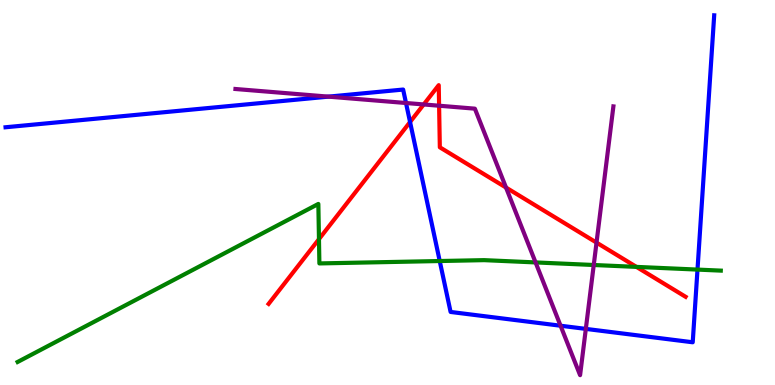[{'lines': ['blue', 'red'], 'intersections': [{'x': 5.29, 'y': 6.83}]}, {'lines': ['green', 'red'], 'intersections': [{'x': 4.12, 'y': 3.79}, {'x': 8.21, 'y': 3.07}]}, {'lines': ['purple', 'red'], 'intersections': [{'x': 5.47, 'y': 7.29}, {'x': 5.67, 'y': 7.25}, {'x': 6.53, 'y': 5.13}, {'x': 7.7, 'y': 3.7}]}, {'lines': ['blue', 'green'], 'intersections': [{'x': 5.67, 'y': 3.22}, {'x': 9.0, 'y': 3.0}]}, {'lines': ['blue', 'purple'], 'intersections': [{'x': 4.24, 'y': 7.49}, {'x': 5.24, 'y': 7.32}, {'x': 7.23, 'y': 1.54}, {'x': 7.56, 'y': 1.46}]}, {'lines': ['green', 'purple'], 'intersections': [{'x': 6.91, 'y': 3.18}, {'x': 7.66, 'y': 3.12}]}]